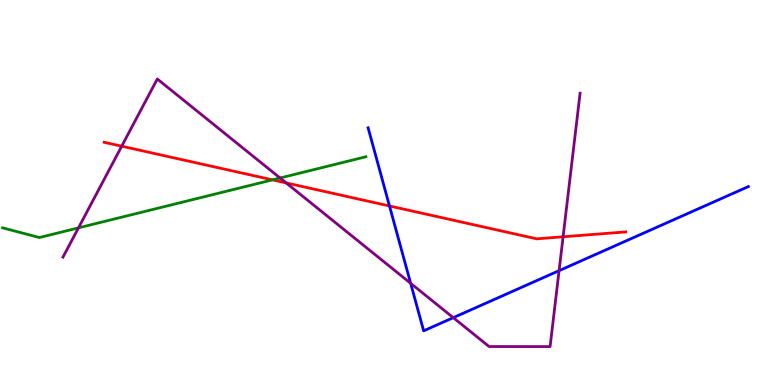[{'lines': ['blue', 'red'], 'intersections': [{'x': 5.03, 'y': 4.65}]}, {'lines': ['green', 'red'], 'intersections': [{'x': 3.52, 'y': 5.33}]}, {'lines': ['purple', 'red'], 'intersections': [{'x': 1.57, 'y': 6.2}, {'x': 3.69, 'y': 5.25}, {'x': 7.27, 'y': 3.85}]}, {'lines': ['blue', 'green'], 'intersections': []}, {'lines': ['blue', 'purple'], 'intersections': [{'x': 5.3, 'y': 2.64}, {'x': 5.85, 'y': 1.75}, {'x': 7.21, 'y': 2.97}]}, {'lines': ['green', 'purple'], 'intersections': [{'x': 1.01, 'y': 4.08}, {'x': 3.61, 'y': 5.38}]}]